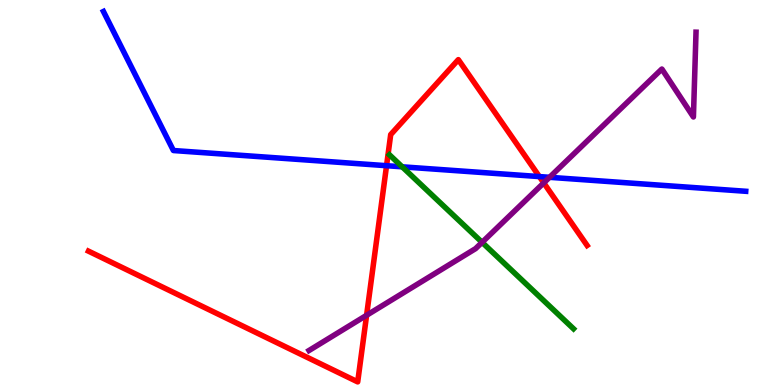[{'lines': ['blue', 'red'], 'intersections': [{'x': 4.99, 'y': 5.7}, {'x': 6.96, 'y': 5.41}]}, {'lines': ['green', 'red'], 'intersections': []}, {'lines': ['purple', 'red'], 'intersections': [{'x': 4.73, 'y': 1.81}, {'x': 7.02, 'y': 5.25}]}, {'lines': ['blue', 'green'], 'intersections': [{'x': 5.19, 'y': 5.67}]}, {'lines': ['blue', 'purple'], 'intersections': [{'x': 7.09, 'y': 5.39}]}, {'lines': ['green', 'purple'], 'intersections': [{'x': 6.22, 'y': 3.71}]}]